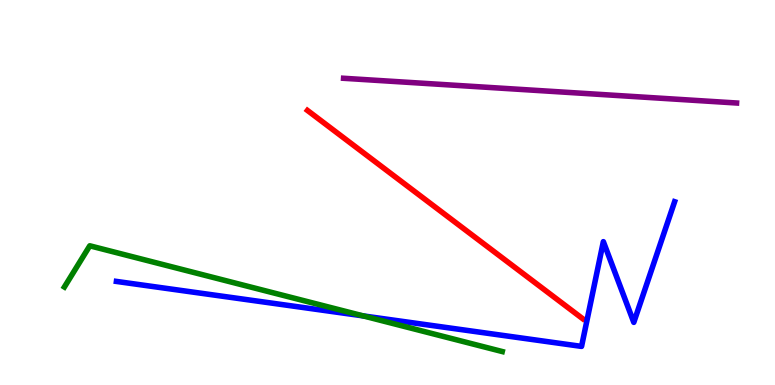[{'lines': ['blue', 'red'], 'intersections': []}, {'lines': ['green', 'red'], 'intersections': []}, {'lines': ['purple', 'red'], 'intersections': []}, {'lines': ['blue', 'green'], 'intersections': [{'x': 4.69, 'y': 1.79}]}, {'lines': ['blue', 'purple'], 'intersections': []}, {'lines': ['green', 'purple'], 'intersections': []}]